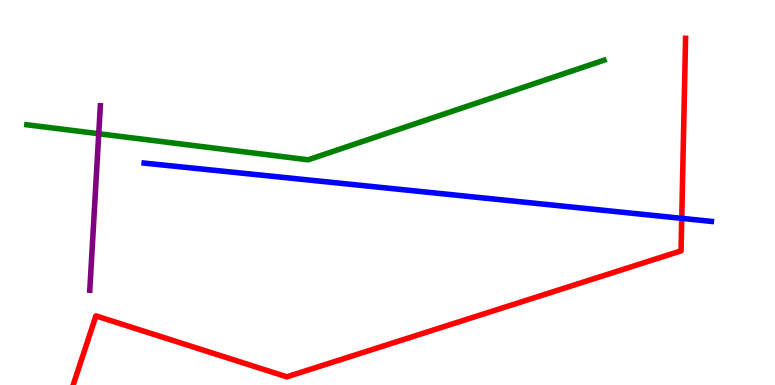[{'lines': ['blue', 'red'], 'intersections': [{'x': 8.8, 'y': 4.33}]}, {'lines': ['green', 'red'], 'intersections': []}, {'lines': ['purple', 'red'], 'intersections': []}, {'lines': ['blue', 'green'], 'intersections': []}, {'lines': ['blue', 'purple'], 'intersections': []}, {'lines': ['green', 'purple'], 'intersections': [{'x': 1.27, 'y': 6.53}]}]